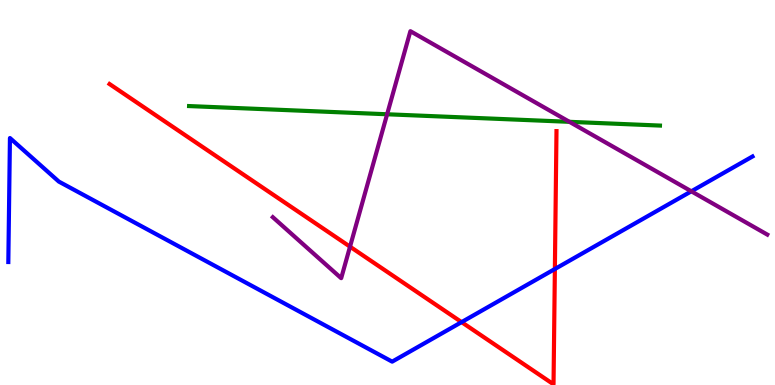[{'lines': ['blue', 'red'], 'intersections': [{'x': 5.96, 'y': 1.63}, {'x': 7.16, 'y': 3.01}]}, {'lines': ['green', 'red'], 'intersections': []}, {'lines': ['purple', 'red'], 'intersections': [{'x': 4.52, 'y': 3.59}]}, {'lines': ['blue', 'green'], 'intersections': []}, {'lines': ['blue', 'purple'], 'intersections': [{'x': 8.92, 'y': 5.03}]}, {'lines': ['green', 'purple'], 'intersections': [{'x': 5.0, 'y': 7.03}, {'x': 7.35, 'y': 6.84}]}]